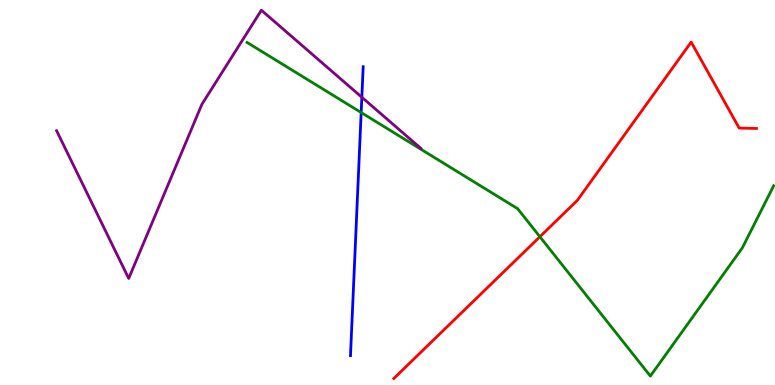[{'lines': ['blue', 'red'], 'intersections': []}, {'lines': ['green', 'red'], 'intersections': [{'x': 6.97, 'y': 3.85}]}, {'lines': ['purple', 'red'], 'intersections': []}, {'lines': ['blue', 'green'], 'intersections': [{'x': 4.66, 'y': 7.08}]}, {'lines': ['blue', 'purple'], 'intersections': [{'x': 4.67, 'y': 7.47}]}, {'lines': ['green', 'purple'], 'intersections': []}]